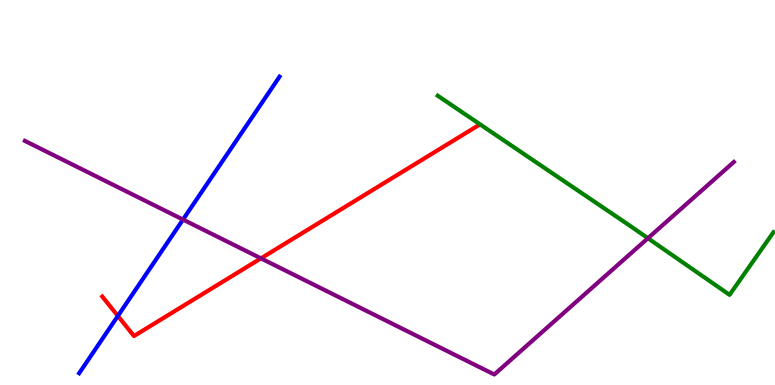[{'lines': ['blue', 'red'], 'intersections': [{'x': 1.52, 'y': 1.79}]}, {'lines': ['green', 'red'], 'intersections': []}, {'lines': ['purple', 'red'], 'intersections': [{'x': 3.37, 'y': 3.29}]}, {'lines': ['blue', 'green'], 'intersections': []}, {'lines': ['blue', 'purple'], 'intersections': [{'x': 2.36, 'y': 4.3}]}, {'lines': ['green', 'purple'], 'intersections': [{'x': 8.36, 'y': 3.81}]}]